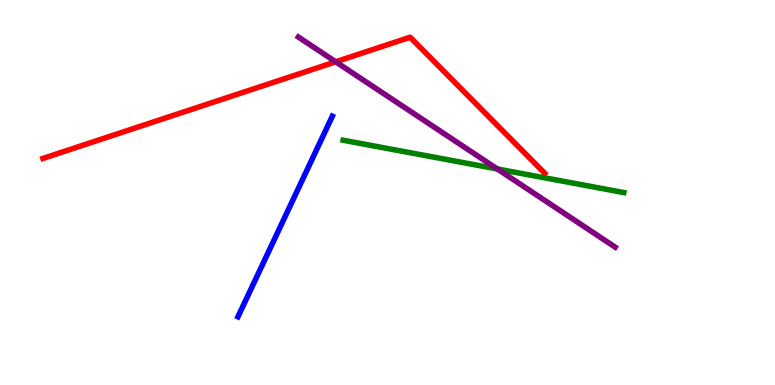[{'lines': ['blue', 'red'], 'intersections': []}, {'lines': ['green', 'red'], 'intersections': []}, {'lines': ['purple', 'red'], 'intersections': [{'x': 4.33, 'y': 8.39}]}, {'lines': ['blue', 'green'], 'intersections': []}, {'lines': ['blue', 'purple'], 'intersections': []}, {'lines': ['green', 'purple'], 'intersections': [{'x': 6.42, 'y': 5.61}]}]